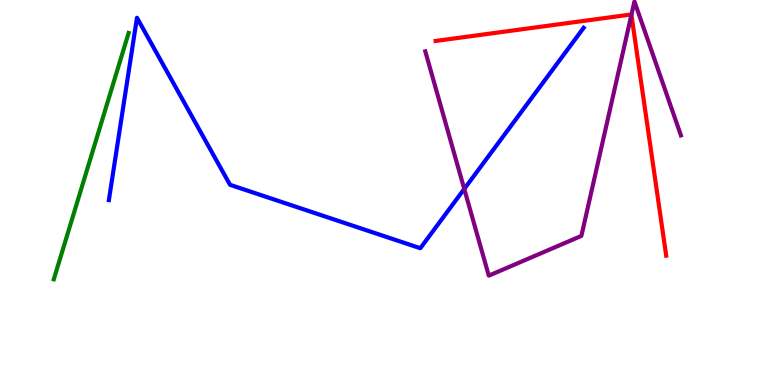[{'lines': ['blue', 'red'], 'intersections': []}, {'lines': ['green', 'red'], 'intersections': []}, {'lines': ['purple', 'red'], 'intersections': [{'x': 8.15, 'y': 9.61}]}, {'lines': ['blue', 'green'], 'intersections': []}, {'lines': ['blue', 'purple'], 'intersections': [{'x': 5.99, 'y': 5.09}]}, {'lines': ['green', 'purple'], 'intersections': []}]